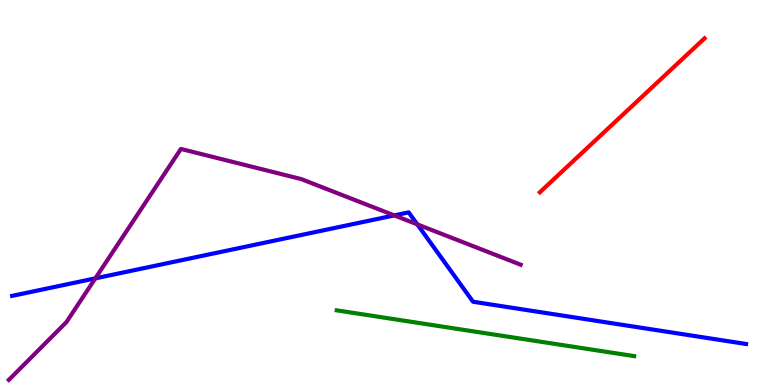[{'lines': ['blue', 'red'], 'intersections': []}, {'lines': ['green', 'red'], 'intersections': []}, {'lines': ['purple', 'red'], 'intersections': []}, {'lines': ['blue', 'green'], 'intersections': []}, {'lines': ['blue', 'purple'], 'intersections': [{'x': 1.23, 'y': 2.77}, {'x': 5.09, 'y': 4.41}, {'x': 5.38, 'y': 4.17}]}, {'lines': ['green', 'purple'], 'intersections': []}]